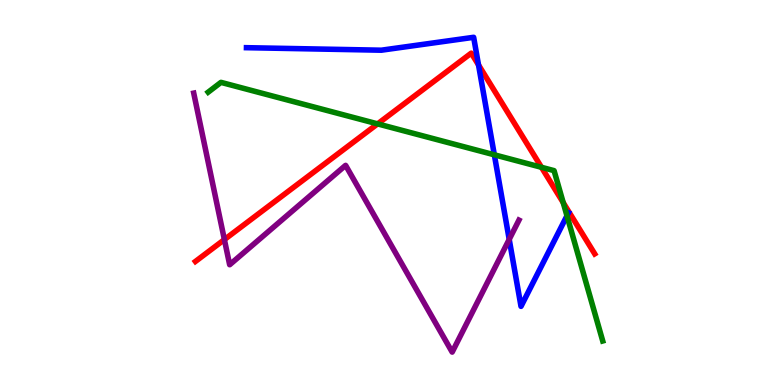[{'lines': ['blue', 'red'], 'intersections': [{'x': 6.17, 'y': 8.31}]}, {'lines': ['green', 'red'], 'intersections': [{'x': 4.87, 'y': 6.78}, {'x': 6.99, 'y': 5.65}, {'x': 7.27, 'y': 4.74}]}, {'lines': ['purple', 'red'], 'intersections': [{'x': 2.9, 'y': 3.78}]}, {'lines': ['blue', 'green'], 'intersections': [{'x': 6.38, 'y': 5.98}, {'x': 7.32, 'y': 4.4}]}, {'lines': ['blue', 'purple'], 'intersections': [{'x': 6.57, 'y': 3.78}]}, {'lines': ['green', 'purple'], 'intersections': []}]